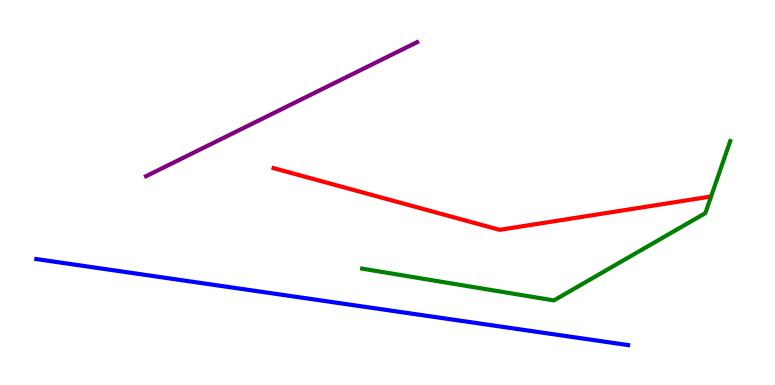[{'lines': ['blue', 'red'], 'intersections': []}, {'lines': ['green', 'red'], 'intersections': []}, {'lines': ['purple', 'red'], 'intersections': []}, {'lines': ['blue', 'green'], 'intersections': []}, {'lines': ['blue', 'purple'], 'intersections': []}, {'lines': ['green', 'purple'], 'intersections': []}]